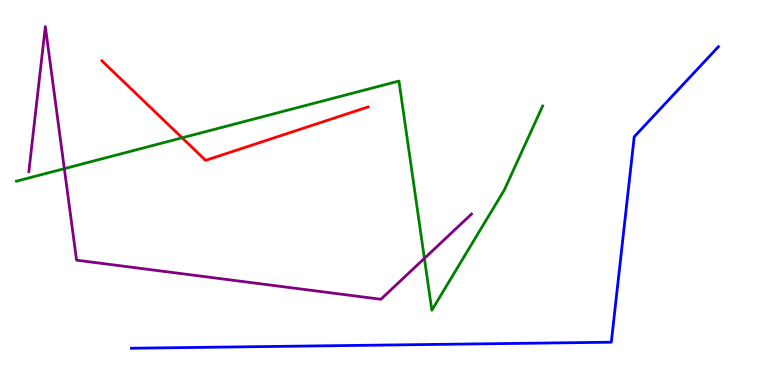[{'lines': ['blue', 'red'], 'intersections': []}, {'lines': ['green', 'red'], 'intersections': [{'x': 2.35, 'y': 6.42}]}, {'lines': ['purple', 'red'], 'intersections': []}, {'lines': ['blue', 'green'], 'intersections': []}, {'lines': ['blue', 'purple'], 'intersections': []}, {'lines': ['green', 'purple'], 'intersections': [{'x': 0.83, 'y': 5.62}, {'x': 5.48, 'y': 3.29}]}]